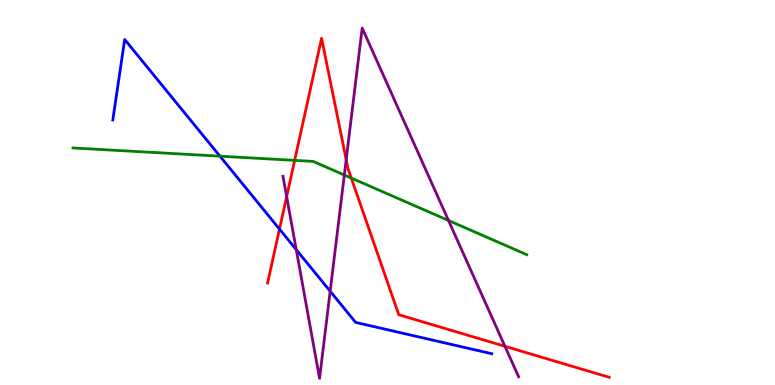[{'lines': ['blue', 'red'], 'intersections': [{'x': 3.61, 'y': 4.05}]}, {'lines': ['green', 'red'], 'intersections': [{'x': 3.8, 'y': 5.83}, {'x': 4.53, 'y': 5.38}]}, {'lines': ['purple', 'red'], 'intersections': [{'x': 3.7, 'y': 4.89}, {'x': 4.47, 'y': 5.85}, {'x': 6.52, 'y': 1.01}]}, {'lines': ['blue', 'green'], 'intersections': [{'x': 2.84, 'y': 5.94}]}, {'lines': ['blue', 'purple'], 'intersections': [{'x': 3.82, 'y': 3.52}, {'x': 4.26, 'y': 2.44}]}, {'lines': ['green', 'purple'], 'intersections': [{'x': 4.44, 'y': 5.45}, {'x': 5.79, 'y': 4.27}]}]